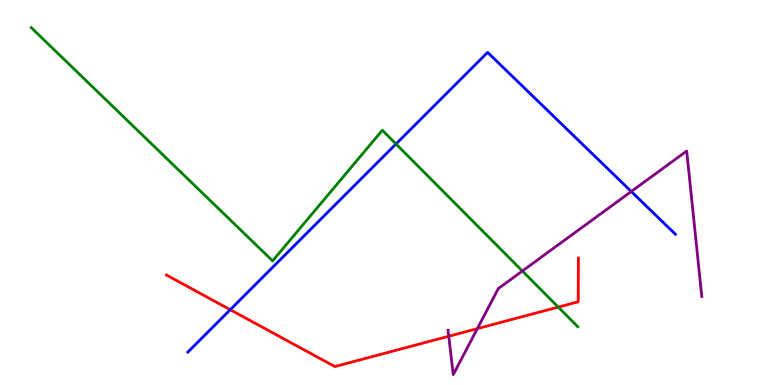[{'lines': ['blue', 'red'], 'intersections': [{'x': 2.97, 'y': 1.96}]}, {'lines': ['green', 'red'], 'intersections': [{'x': 7.2, 'y': 2.02}]}, {'lines': ['purple', 'red'], 'intersections': [{'x': 5.79, 'y': 1.27}, {'x': 6.16, 'y': 1.46}]}, {'lines': ['blue', 'green'], 'intersections': [{'x': 5.11, 'y': 6.26}]}, {'lines': ['blue', 'purple'], 'intersections': [{'x': 8.15, 'y': 5.03}]}, {'lines': ['green', 'purple'], 'intersections': [{'x': 6.74, 'y': 2.96}]}]